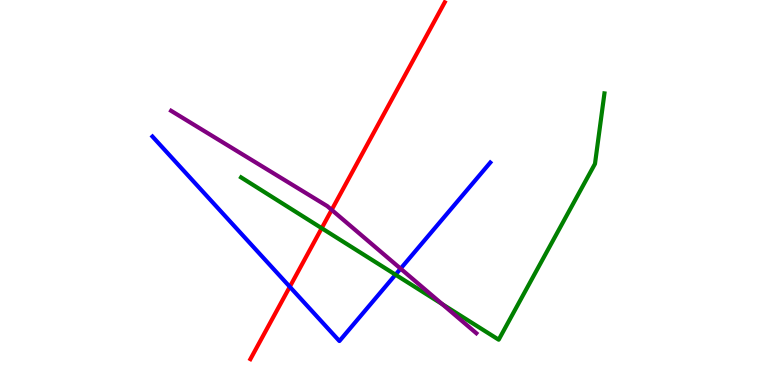[{'lines': ['blue', 'red'], 'intersections': [{'x': 3.74, 'y': 2.55}]}, {'lines': ['green', 'red'], 'intersections': [{'x': 4.15, 'y': 4.07}]}, {'lines': ['purple', 'red'], 'intersections': [{'x': 4.28, 'y': 4.55}]}, {'lines': ['blue', 'green'], 'intersections': [{'x': 5.1, 'y': 2.87}]}, {'lines': ['blue', 'purple'], 'intersections': [{'x': 5.17, 'y': 3.02}]}, {'lines': ['green', 'purple'], 'intersections': [{'x': 5.71, 'y': 2.1}]}]